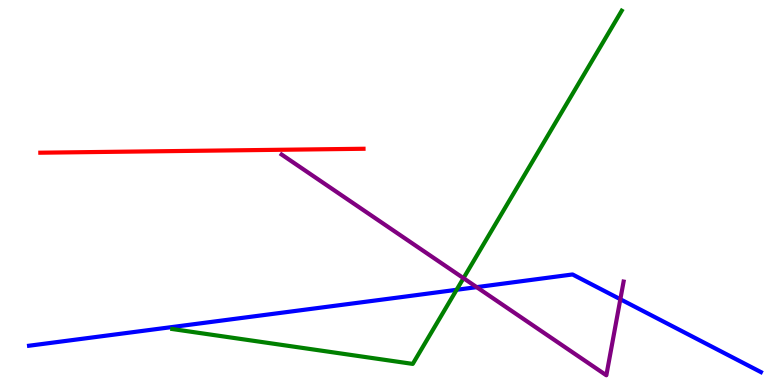[{'lines': ['blue', 'red'], 'intersections': []}, {'lines': ['green', 'red'], 'intersections': []}, {'lines': ['purple', 'red'], 'intersections': []}, {'lines': ['blue', 'green'], 'intersections': [{'x': 5.89, 'y': 2.47}]}, {'lines': ['blue', 'purple'], 'intersections': [{'x': 6.15, 'y': 2.54}, {'x': 8.0, 'y': 2.23}]}, {'lines': ['green', 'purple'], 'intersections': [{'x': 5.98, 'y': 2.77}]}]